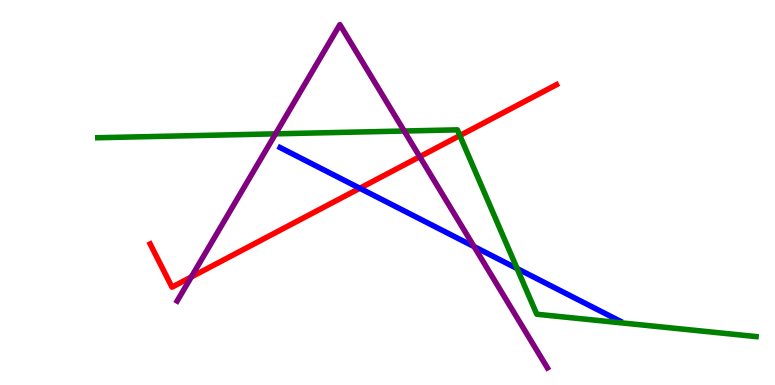[{'lines': ['blue', 'red'], 'intersections': [{'x': 4.64, 'y': 5.11}]}, {'lines': ['green', 'red'], 'intersections': [{'x': 5.93, 'y': 6.48}]}, {'lines': ['purple', 'red'], 'intersections': [{'x': 2.47, 'y': 2.81}, {'x': 5.42, 'y': 5.93}]}, {'lines': ['blue', 'green'], 'intersections': [{'x': 6.67, 'y': 3.02}]}, {'lines': ['blue', 'purple'], 'intersections': [{'x': 6.12, 'y': 3.59}]}, {'lines': ['green', 'purple'], 'intersections': [{'x': 3.56, 'y': 6.52}, {'x': 5.22, 'y': 6.6}]}]